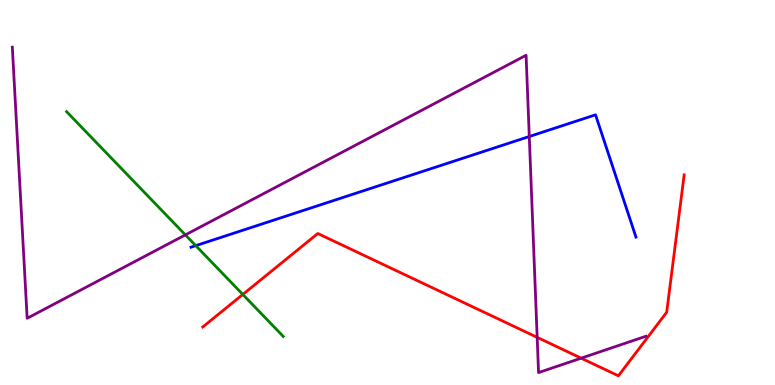[{'lines': ['blue', 'red'], 'intersections': []}, {'lines': ['green', 'red'], 'intersections': [{'x': 3.13, 'y': 2.35}]}, {'lines': ['purple', 'red'], 'intersections': [{'x': 6.93, 'y': 1.24}, {'x': 7.5, 'y': 0.697}]}, {'lines': ['blue', 'green'], 'intersections': [{'x': 2.53, 'y': 3.62}]}, {'lines': ['blue', 'purple'], 'intersections': [{'x': 6.83, 'y': 6.45}]}, {'lines': ['green', 'purple'], 'intersections': [{'x': 2.39, 'y': 3.9}]}]